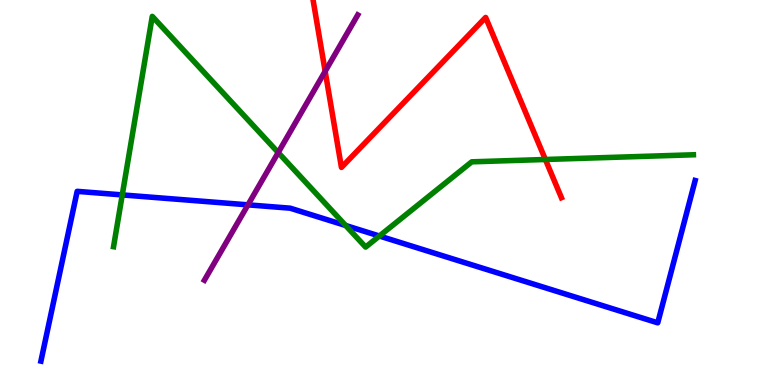[{'lines': ['blue', 'red'], 'intersections': []}, {'lines': ['green', 'red'], 'intersections': [{'x': 7.04, 'y': 5.86}]}, {'lines': ['purple', 'red'], 'intersections': [{'x': 4.2, 'y': 8.15}]}, {'lines': ['blue', 'green'], 'intersections': [{'x': 1.58, 'y': 4.94}, {'x': 4.46, 'y': 4.14}, {'x': 4.9, 'y': 3.87}]}, {'lines': ['blue', 'purple'], 'intersections': [{'x': 3.2, 'y': 4.68}]}, {'lines': ['green', 'purple'], 'intersections': [{'x': 3.59, 'y': 6.04}]}]